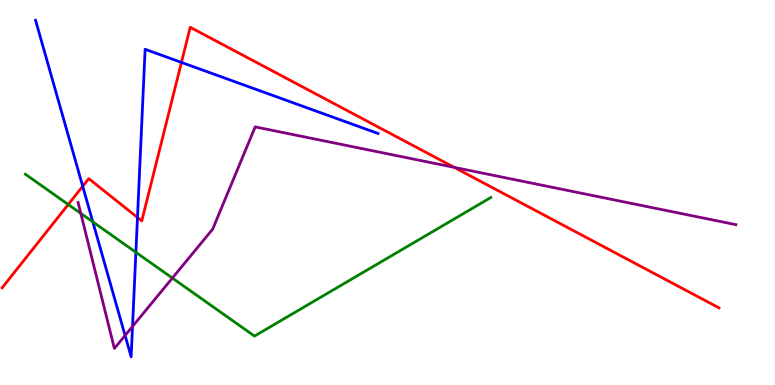[{'lines': ['blue', 'red'], 'intersections': [{'x': 1.07, 'y': 5.16}, {'x': 1.77, 'y': 4.35}, {'x': 2.34, 'y': 8.38}]}, {'lines': ['green', 'red'], 'intersections': [{'x': 0.88, 'y': 4.69}]}, {'lines': ['purple', 'red'], 'intersections': [{'x': 5.86, 'y': 5.65}]}, {'lines': ['blue', 'green'], 'intersections': [{'x': 1.2, 'y': 4.24}, {'x': 1.75, 'y': 3.45}]}, {'lines': ['blue', 'purple'], 'intersections': [{'x': 1.61, 'y': 1.29}, {'x': 1.71, 'y': 1.52}]}, {'lines': ['green', 'purple'], 'intersections': [{'x': 1.04, 'y': 4.46}, {'x': 2.22, 'y': 2.78}]}]